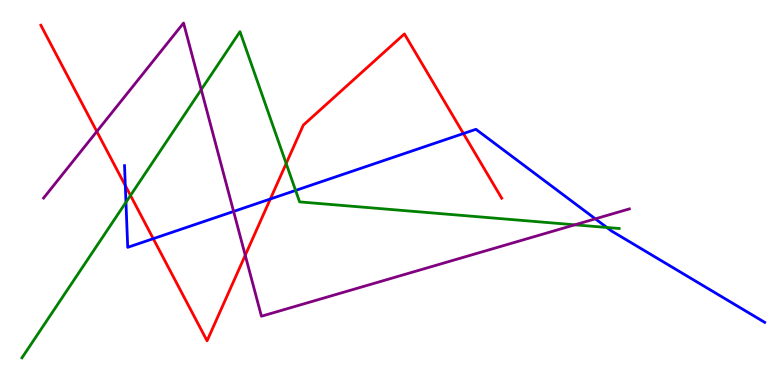[{'lines': ['blue', 'red'], 'intersections': [{'x': 1.62, 'y': 5.18}, {'x': 1.98, 'y': 3.8}, {'x': 3.49, 'y': 4.83}, {'x': 5.98, 'y': 6.53}]}, {'lines': ['green', 'red'], 'intersections': [{'x': 1.68, 'y': 4.92}, {'x': 3.69, 'y': 5.75}]}, {'lines': ['purple', 'red'], 'intersections': [{'x': 1.25, 'y': 6.58}, {'x': 3.16, 'y': 3.37}]}, {'lines': ['blue', 'green'], 'intersections': [{'x': 1.63, 'y': 4.75}, {'x': 3.81, 'y': 5.05}, {'x': 7.83, 'y': 4.09}]}, {'lines': ['blue', 'purple'], 'intersections': [{'x': 3.01, 'y': 4.51}, {'x': 7.68, 'y': 4.32}]}, {'lines': ['green', 'purple'], 'intersections': [{'x': 2.6, 'y': 7.67}, {'x': 7.42, 'y': 4.16}]}]